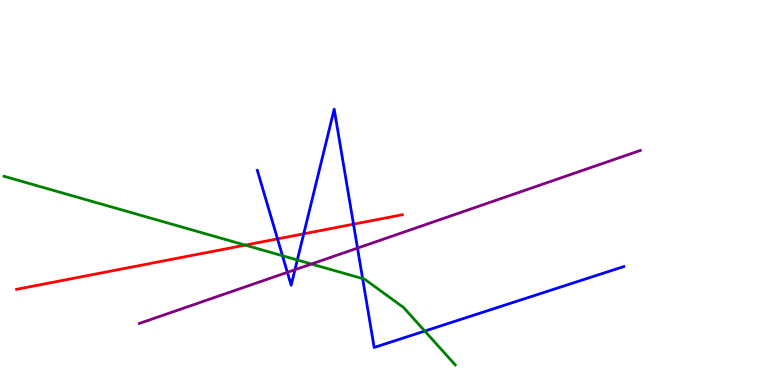[{'lines': ['blue', 'red'], 'intersections': [{'x': 3.58, 'y': 3.8}, {'x': 3.92, 'y': 3.93}, {'x': 4.56, 'y': 4.18}]}, {'lines': ['green', 'red'], 'intersections': [{'x': 3.16, 'y': 3.63}]}, {'lines': ['purple', 'red'], 'intersections': []}, {'lines': ['blue', 'green'], 'intersections': [{'x': 3.64, 'y': 3.36}, {'x': 3.84, 'y': 3.25}, {'x': 4.68, 'y': 2.76}, {'x': 5.48, 'y': 1.4}]}, {'lines': ['blue', 'purple'], 'intersections': [{'x': 3.71, 'y': 2.93}, {'x': 3.81, 'y': 2.99}, {'x': 4.61, 'y': 3.56}]}, {'lines': ['green', 'purple'], 'intersections': [{'x': 4.02, 'y': 3.14}]}]